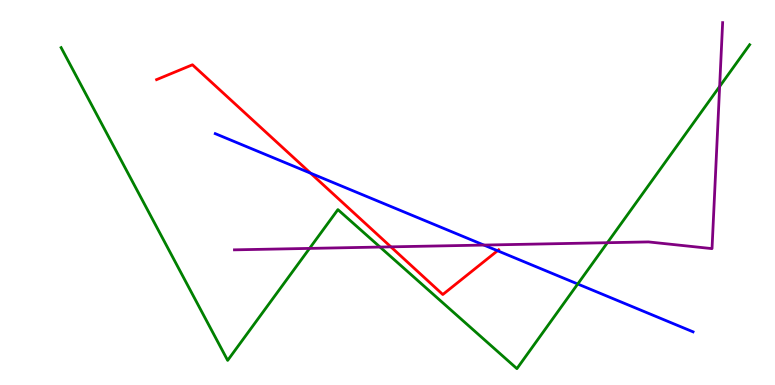[{'lines': ['blue', 'red'], 'intersections': [{'x': 4.01, 'y': 5.5}, {'x': 6.42, 'y': 3.49}]}, {'lines': ['green', 'red'], 'intersections': []}, {'lines': ['purple', 'red'], 'intersections': [{'x': 5.04, 'y': 3.59}]}, {'lines': ['blue', 'green'], 'intersections': [{'x': 7.45, 'y': 2.62}]}, {'lines': ['blue', 'purple'], 'intersections': [{'x': 6.24, 'y': 3.63}]}, {'lines': ['green', 'purple'], 'intersections': [{'x': 3.99, 'y': 3.55}, {'x': 4.9, 'y': 3.58}, {'x': 7.84, 'y': 3.7}, {'x': 9.29, 'y': 7.75}]}]